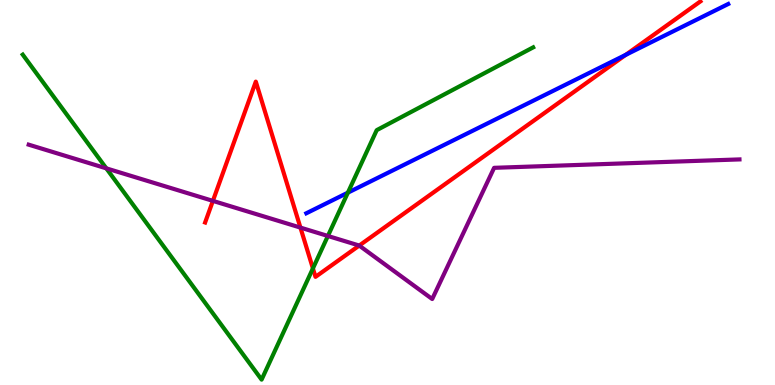[{'lines': ['blue', 'red'], 'intersections': [{'x': 8.07, 'y': 8.58}]}, {'lines': ['green', 'red'], 'intersections': [{'x': 4.04, 'y': 3.03}]}, {'lines': ['purple', 'red'], 'intersections': [{'x': 2.75, 'y': 4.78}, {'x': 3.88, 'y': 4.09}, {'x': 4.64, 'y': 3.62}]}, {'lines': ['blue', 'green'], 'intersections': [{'x': 4.49, 'y': 5.0}]}, {'lines': ['blue', 'purple'], 'intersections': []}, {'lines': ['green', 'purple'], 'intersections': [{'x': 1.37, 'y': 5.63}, {'x': 4.23, 'y': 3.87}]}]